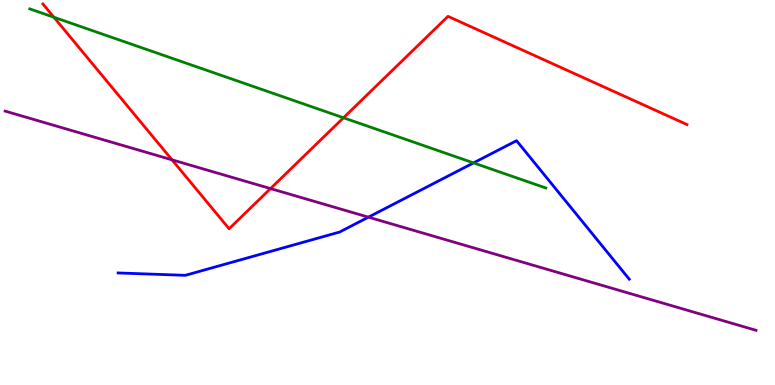[{'lines': ['blue', 'red'], 'intersections': []}, {'lines': ['green', 'red'], 'intersections': [{'x': 0.696, 'y': 9.55}, {'x': 4.43, 'y': 6.94}]}, {'lines': ['purple', 'red'], 'intersections': [{'x': 2.22, 'y': 5.85}, {'x': 3.49, 'y': 5.1}]}, {'lines': ['blue', 'green'], 'intersections': [{'x': 6.11, 'y': 5.77}]}, {'lines': ['blue', 'purple'], 'intersections': [{'x': 4.75, 'y': 4.36}]}, {'lines': ['green', 'purple'], 'intersections': []}]